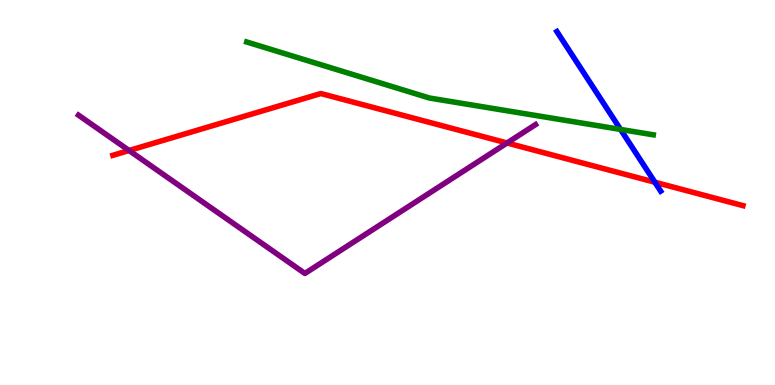[{'lines': ['blue', 'red'], 'intersections': [{'x': 8.45, 'y': 5.27}]}, {'lines': ['green', 'red'], 'intersections': []}, {'lines': ['purple', 'red'], 'intersections': [{'x': 1.67, 'y': 6.09}, {'x': 6.54, 'y': 6.29}]}, {'lines': ['blue', 'green'], 'intersections': [{'x': 8.01, 'y': 6.64}]}, {'lines': ['blue', 'purple'], 'intersections': []}, {'lines': ['green', 'purple'], 'intersections': []}]